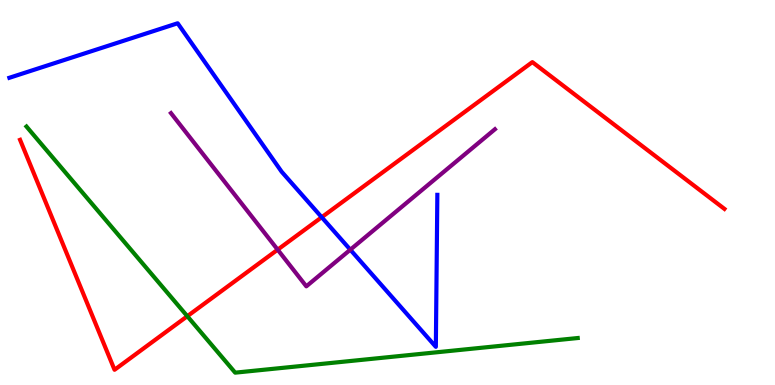[{'lines': ['blue', 'red'], 'intersections': [{'x': 4.15, 'y': 4.36}]}, {'lines': ['green', 'red'], 'intersections': [{'x': 2.42, 'y': 1.79}]}, {'lines': ['purple', 'red'], 'intersections': [{'x': 3.58, 'y': 3.52}]}, {'lines': ['blue', 'green'], 'intersections': []}, {'lines': ['blue', 'purple'], 'intersections': [{'x': 4.52, 'y': 3.51}]}, {'lines': ['green', 'purple'], 'intersections': []}]